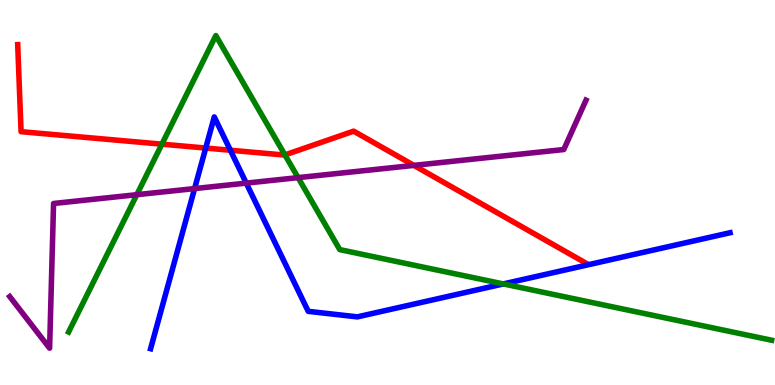[{'lines': ['blue', 'red'], 'intersections': [{'x': 2.65, 'y': 6.15}, {'x': 2.97, 'y': 6.1}]}, {'lines': ['green', 'red'], 'intersections': [{'x': 2.09, 'y': 6.26}, {'x': 3.68, 'y': 5.98}]}, {'lines': ['purple', 'red'], 'intersections': [{'x': 5.34, 'y': 5.7}]}, {'lines': ['blue', 'green'], 'intersections': [{'x': 6.49, 'y': 2.63}]}, {'lines': ['blue', 'purple'], 'intersections': [{'x': 2.51, 'y': 5.1}, {'x': 3.18, 'y': 5.24}]}, {'lines': ['green', 'purple'], 'intersections': [{'x': 1.77, 'y': 4.94}, {'x': 3.85, 'y': 5.39}]}]